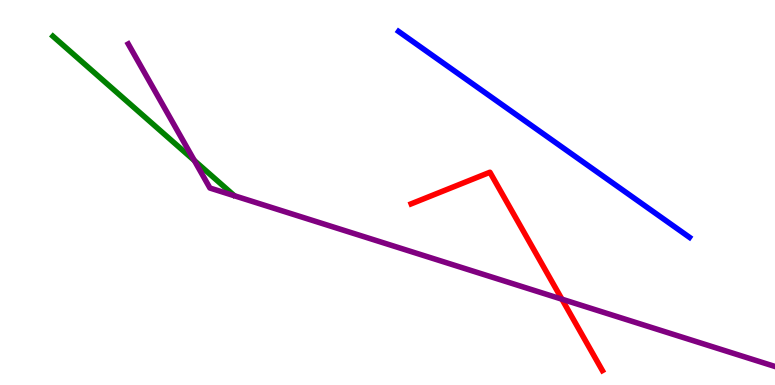[{'lines': ['blue', 'red'], 'intersections': []}, {'lines': ['green', 'red'], 'intersections': []}, {'lines': ['purple', 'red'], 'intersections': [{'x': 7.25, 'y': 2.23}]}, {'lines': ['blue', 'green'], 'intersections': []}, {'lines': ['blue', 'purple'], 'intersections': []}, {'lines': ['green', 'purple'], 'intersections': [{'x': 2.51, 'y': 5.83}]}]